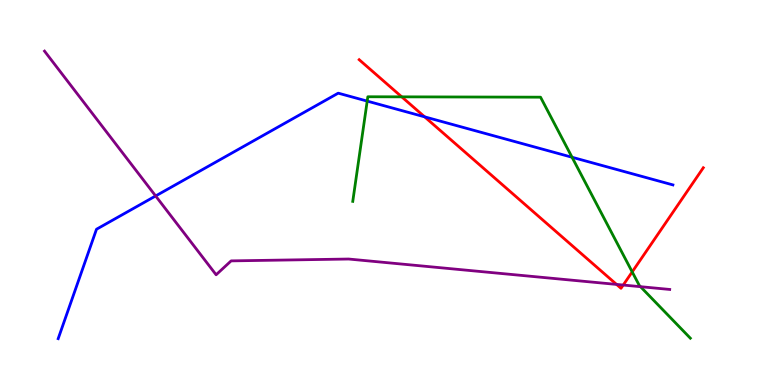[{'lines': ['blue', 'red'], 'intersections': [{'x': 5.48, 'y': 6.97}]}, {'lines': ['green', 'red'], 'intersections': [{'x': 5.18, 'y': 7.48}, {'x': 8.16, 'y': 2.94}]}, {'lines': ['purple', 'red'], 'intersections': [{'x': 7.96, 'y': 2.61}, {'x': 8.04, 'y': 2.6}]}, {'lines': ['blue', 'green'], 'intersections': [{'x': 4.74, 'y': 7.37}, {'x': 7.38, 'y': 5.92}]}, {'lines': ['blue', 'purple'], 'intersections': [{'x': 2.01, 'y': 4.91}]}, {'lines': ['green', 'purple'], 'intersections': [{'x': 8.26, 'y': 2.55}]}]